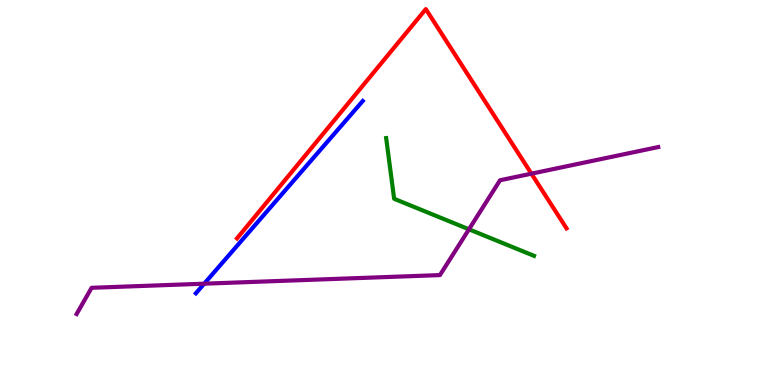[{'lines': ['blue', 'red'], 'intersections': []}, {'lines': ['green', 'red'], 'intersections': []}, {'lines': ['purple', 'red'], 'intersections': [{'x': 6.86, 'y': 5.49}]}, {'lines': ['blue', 'green'], 'intersections': []}, {'lines': ['blue', 'purple'], 'intersections': [{'x': 2.63, 'y': 2.63}]}, {'lines': ['green', 'purple'], 'intersections': [{'x': 6.05, 'y': 4.04}]}]